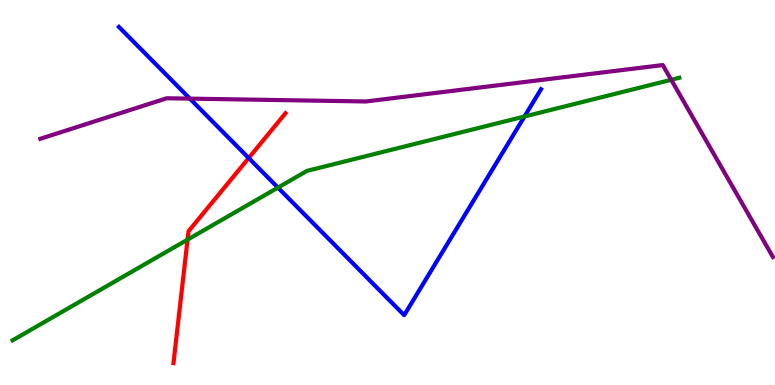[{'lines': ['blue', 'red'], 'intersections': [{'x': 3.21, 'y': 5.9}]}, {'lines': ['green', 'red'], 'intersections': [{'x': 2.42, 'y': 3.78}]}, {'lines': ['purple', 'red'], 'intersections': []}, {'lines': ['blue', 'green'], 'intersections': [{'x': 3.59, 'y': 5.13}, {'x': 6.77, 'y': 6.97}]}, {'lines': ['blue', 'purple'], 'intersections': [{'x': 2.45, 'y': 7.44}]}, {'lines': ['green', 'purple'], 'intersections': [{'x': 8.66, 'y': 7.93}]}]